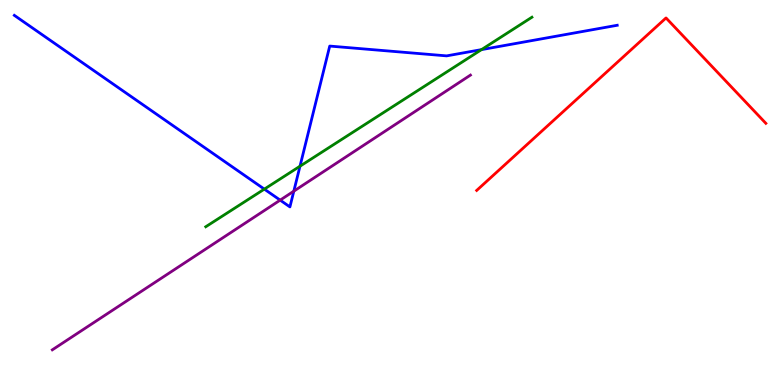[{'lines': ['blue', 'red'], 'intersections': []}, {'lines': ['green', 'red'], 'intersections': []}, {'lines': ['purple', 'red'], 'intersections': []}, {'lines': ['blue', 'green'], 'intersections': [{'x': 3.41, 'y': 5.09}, {'x': 3.87, 'y': 5.68}, {'x': 6.21, 'y': 8.71}]}, {'lines': ['blue', 'purple'], 'intersections': [{'x': 3.62, 'y': 4.8}, {'x': 3.79, 'y': 5.03}]}, {'lines': ['green', 'purple'], 'intersections': []}]